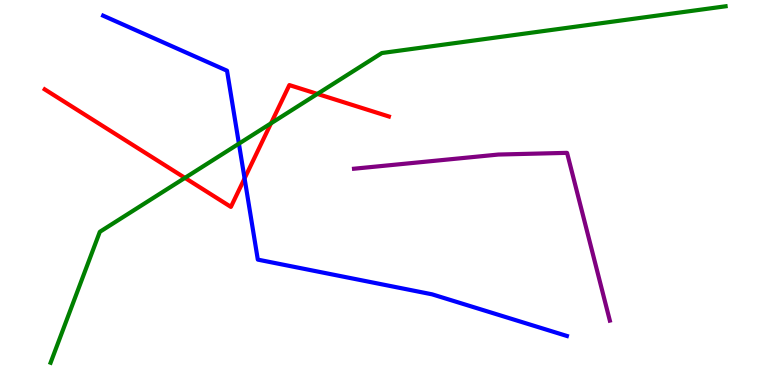[{'lines': ['blue', 'red'], 'intersections': [{'x': 3.16, 'y': 5.37}]}, {'lines': ['green', 'red'], 'intersections': [{'x': 2.39, 'y': 5.38}, {'x': 3.5, 'y': 6.8}, {'x': 4.1, 'y': 7.56}]}, {'lines': ['purple', 'red'], 'intersections': []}, {'lines': ['blue', 'green'], 'intersections': [{'x': 3.08, 'y': 6.27}]}, {'lines': ['blue', 'purple'], 'intersections': []}, {'lines': ['green', 'purple'], 'intersections': []}]